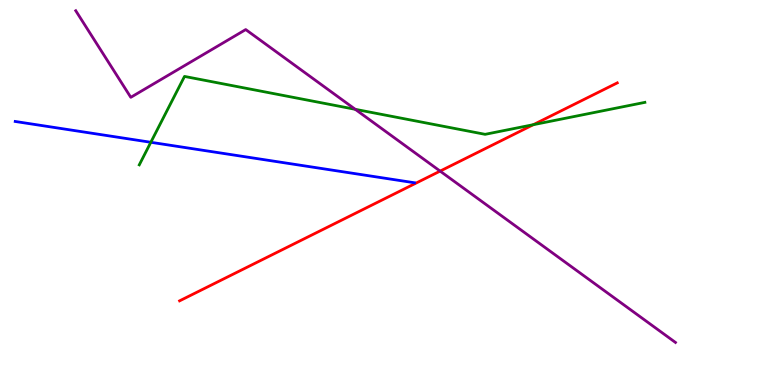[{'lines': ['blue', 'red'], 'intersections': []}, {'lines': ['green', 'red'], 'intersections': [{'x': 6.88, 'y': 6.76}]}, {'lines': ['purple', 'red'], 'intersections': [{'x': 5.68, 'y': 5.56}]}, {'lines': ['blue', 'green'], 'intersections': [{'x': 1.95, 'y': 6.3}]}, {'lines': ['blue', 'purple'], 'intersections': []}, {'lines': ['green', 'purple'], 'intersections': [{'x': 4.58, 'y': 7.16}]}]